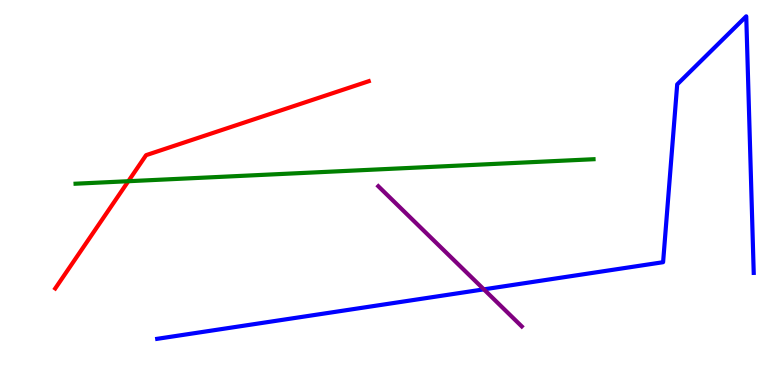[{'lines': ['blue', 'red'], 'intersections': []}, {'lines': ['green', 'red'], 'intersections': [{'x': 1.66, 'y': 5.29}]}, {'lines': ['purple', 'red'], 'intersections': []}, {'lines': ['blue', 'green'], 'intersections': []}, {'lines': ['blue', 'purple'], 'intersections': [{'x': 6.24, 'y': 2.48}]}, {'lines': ['green', 'purple'], 'intersections': []}]